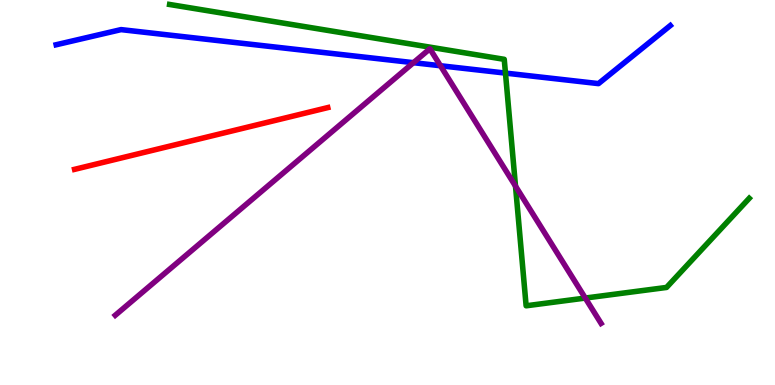[{'lines': ['blue', 'red'], 'intersections': []}, {'lines': ['green', 'red'], 'intersections': []}, {'lines': ['purple', 'red'], 'intersections': []}, {'lines': ['blue', 'green'], 'intersections': [{'x': 6.52, 'y': 8.1}]}, {'lines': ['blue', 'purple'], 'intersections': [{'x': 5.33, 'y': 8.37}, {'x': 5.68, 'y': 8.29}]}, {'lines': ['green', 'purple'], 'intersections': [{'x': 6.65, 'y': 5.17}, {'x': 7.55, 'y': 2.26}]}]